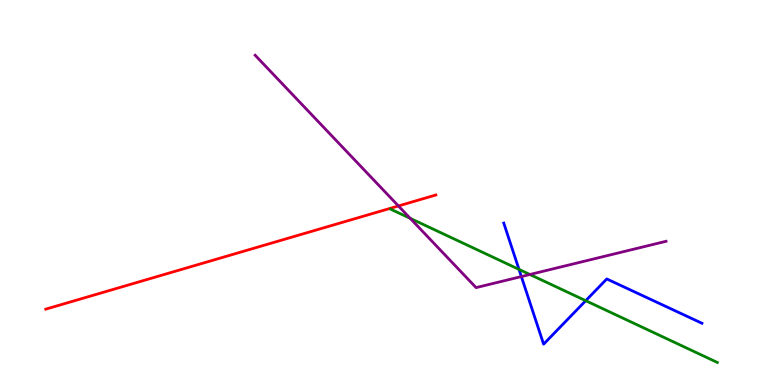[{'lines': ['blue', 'red'], 'intersections': []}, {'lines': ['green', 'red'], 'intersections': []}, {'lines': ['purple', 'red'], 'intersections': [{'x': 5.14, 'y': 4.65}]}, {'lines': ['blue', 'green'], 'intersections': [{'x': 6.7, 'y': 3.0}, {'x': 7.56, 'y': 2.19}]}, {'lines': ['blue', 'purple'], 'intersections': [{'x': 6.73, 'y': 2.82}]}, {'lines': ['green', 'purple'], 'intersections': [{'x': 5.29, 'y': 4.33}, {'x': 6.84, 'y': 2.87}]}]